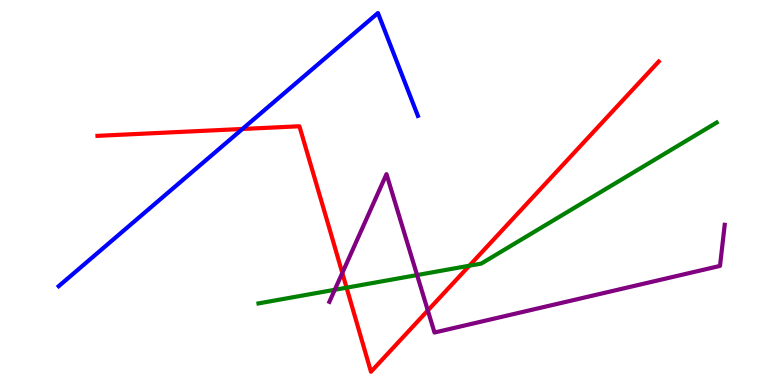[{'lines': ['blue', 'red'], 'intersections': [{'x': 3.13, 'y': 6.65}]}, {'lines': ['green', 'red'], 'intersections': [{'x': 4.47, 'y': 2.53}, {'x': 6.06, 'y': 3.1}]}, {'lines': ['purple', 'red'], 'intersections': [{'x': 4.42, 'y': 2.91}, {'x': 5.52, 'y': 1.94}]}, {'lines': ['blue', 'green'], 'intersections': []}, {'lines': ['blue', 'purple'], 'intersections': []}, {'lines': ['green', 'purple'], 'intersections': [{'x': 4.32, 'y': 2.47}, {'x': 5.38, 'y': 2.86}]}]